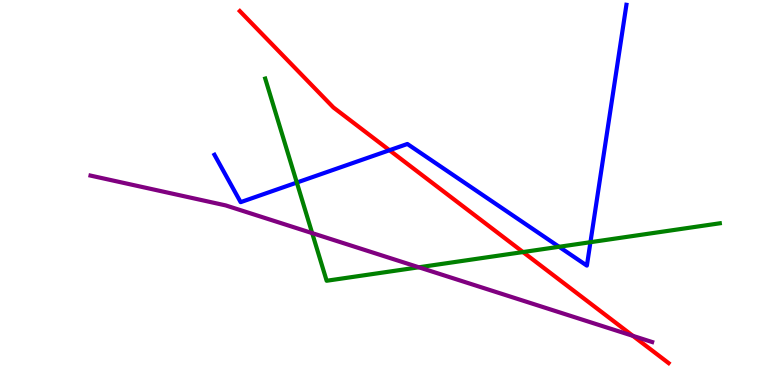[{'lines': ['blue', 'red'], 'intersections': [{'x': 5.03, 'y': 6.1}]}, {'lines': ['green', 'red'], 'intersections': [{'x': 6.75, 'y': 3.45}]}, {'lines': ['purple', 'red'], 'intersections': [{'x': 8.17, 'y': 1.28}]}, {'lines': ['blue', 'green'], 'intersections': [{'x': 3.83, 'y': 5.26}, {'x': 7.21, 'y': 3.59}, {'x': 7.62, 'y': 3.71}]}, {'lines': ['blue', 'purple'], 'intersections': []}, {'lines': ['green', 'purple'], 'intersections': [{'x': 4.03, 'y': 3.95}, {'x': 5.4, 'y': 3.06}]}]